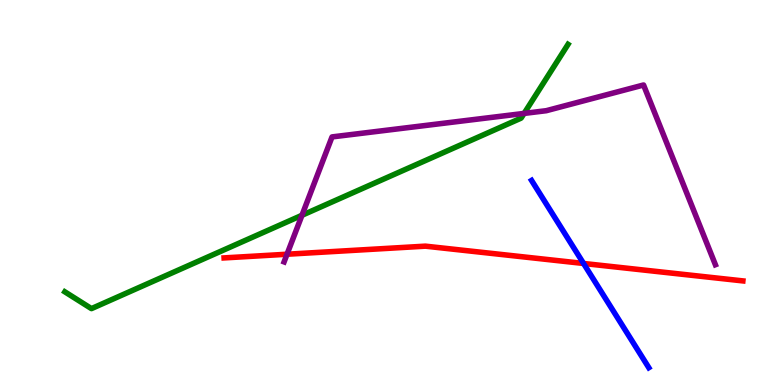[{'lines': ['blue', 'red'], 'intersections': [{'x': 7.53, 'y': 3.16}]}, {'lines': ['green', 'red'], 'intersections': []}, {'lines': ['purple', 'red'], 'intersections': [{'x': 3.7, 'y': 3.4}]}, {'lines': ['blue', 'green'], 'intersections': []}, {'lines': ['blue', 'purple'], 'intersections': []}, {'lines': ['green', 'purple'], 'intersections': [{'x': 3.9, 'y': 4.41}, {'x': 6.76, 'y': 7.05}]}]